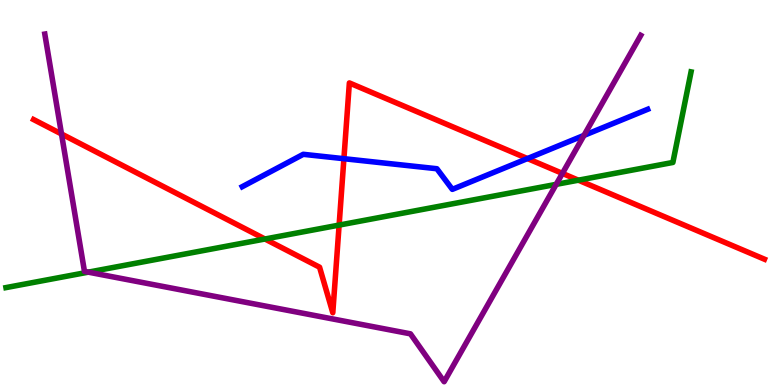[{'lines': ['blue', 'red'], 'intersections': [{'x': 4.44, 'y': 5.88}, {'x': 6.81, 'y': 5.88}]}, {'lines': ['green', 'red'], 'intersections': [{'x': 3.42, 'y': 3.79}, {'x': 4.38, 'y': 4.15}, {'x': 7.46, 'y': 5.32}]}, {'lines': ['purple', 'red'], 'intersections': [{'x': 0.794, 'y': 6.52}, {'x': 7.26, 'y': 5.5}]}, {'lines': ['blue', 'green'], 'intersections': []}, {'lines': ['blue', 'purple'], 'intersections': [{'x': 7.54, 'y': 6.48}]}, {'lines': ['green', 'purple'], 'intersections': [{'x': 1.14, 'y': 2.93}, {'x': 7.18, 'y': 5.21}]}]